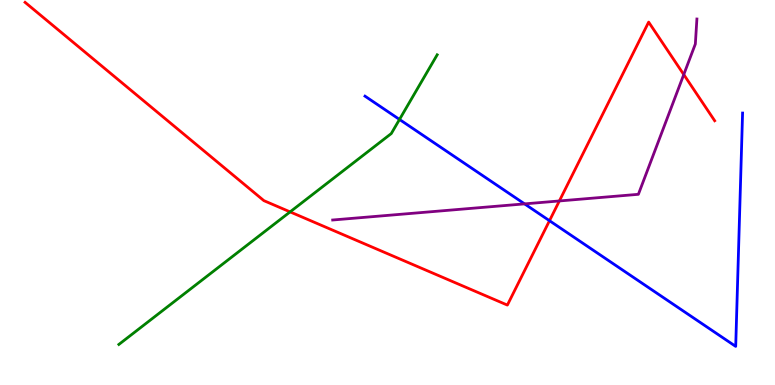[{'lines': ['blue', 'red'], 'intersections': [{'x': 7.09, 'y': 4.27}]}, {'lines': ['green', 'red'], 'intersections': [{'x': 3.74, 'y': 4.5}]}, {'lines': ['purple', 'red'], 'intersections': [{'x': 7.22, 'y': 4.78}, {'x': 8.82, 'y': 8.06}]}, {'lines': ['blue', 'green'], 'intersections': [{'x': 5.15, 'y': 6.9}]}, {'lines': ['blue', 'purple'], 'intersections': [{'x': 6.77, 'y': 4.7}]}, {'lines': ['green', 'purple'], 'intersections': []}]